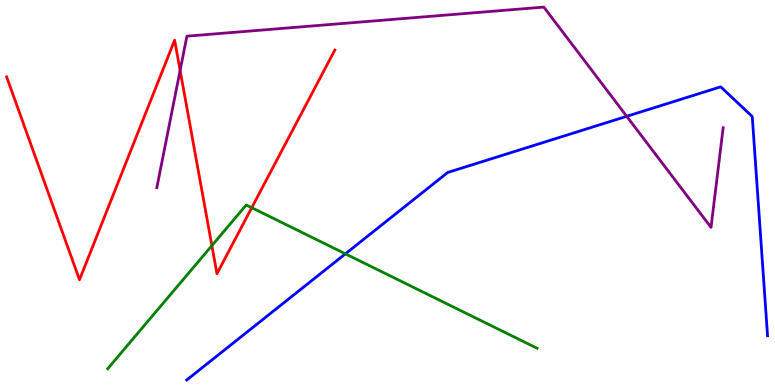[{'lines': ['blue', 'red'], 'intersections': []}, {'lines': ['green', 'red'], 'intersections': [{'x': 2.73, 'y': 3.62}, {'x': 3.25, 'y': 4.61}]}, {'lines': ['purple', 'red'], 'intersections': [{'x': 2.32, 'y': 8.17}]}, {'lines': ['blue', 'green'], 'intersections': [{'x': 4.46, 'y': 3.41}]}, {'lines': ['blue', 'purple'], 'intersections': [{'x': 8.09, 'y': 6.98}]}, {'lines': ['green', 'purple'], 'intersections': []}]